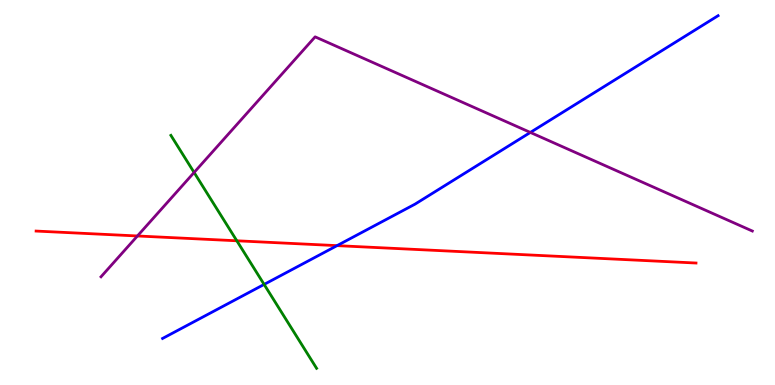[{'lines': ['blue', 'red'], 'intersections': [{'x': 4.35, 'y': 3.62}]}, {'lines': ['green', 'red'], 'intersections': [{'x': 3.06, 'y': 3.75}]}, {'lines': ['purple', 'red'], 'intersections': [{'x': 1.77, 'y': 3.87}]}, {'lines': ['blue', 'green'], 'intersections': [{'x': 3.41, 'y': 2.61}]}, {'lines': ['blue', 'purple'], 'intersections': [{'x': 6.84, 'y': 6.56}]}, {'lines': ['green', 'purple'], 'intersections': [{'x': 2.5, 'y': 5.52}]}]